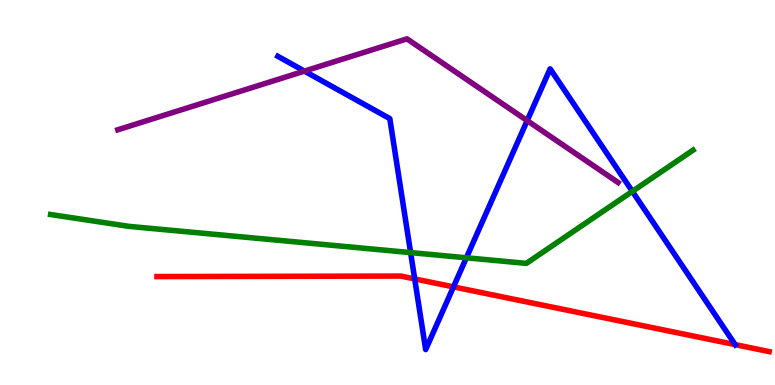[{'lines': ['blue', 'red'], 'intersections': [{'x': 5.35, 'y': 2.76}, {'x': 5.85, 'y': 2.55}, {'x': 9.49, 'y': 1.05}]}, {'lines': ['green', 'red'], 'intersections': []}, {'lines': ['purple', 'red'], 'intersections': []}, {'lines': ['blue', 'green'], 'intersections': [{'x': 5.3, 'y': 3.44}, {'x': 6.02, 'y': 3.3}, {'x': 8.16, 'y': 5.03}]}, {'lines': ['blue', 'purple'], 'intersections': [{'x': 3.93, 'y': 8.15}, {'x': 6.8, 'y': 6.87}]}, {'lines': ['green', 'purple'], 'intersections': []}]